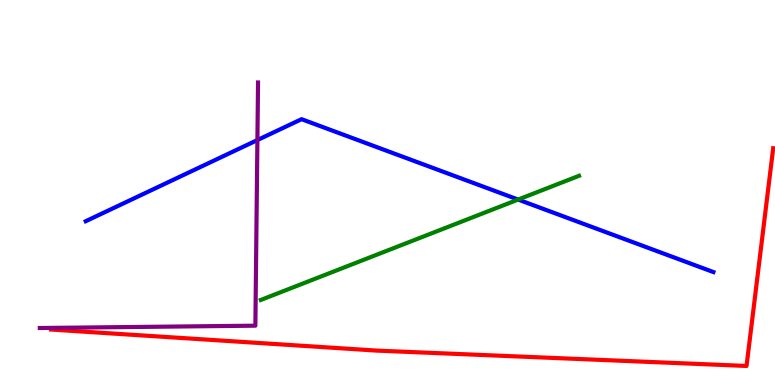[{'lines': ['blue', 'red'], 'intersections': []}, {'lines': ['green', 'red'], 'intersections': []}, {'lines': ['purple', 'red'], 'intersections': []}, {'lines': ['blue', 'green'], 'intersections': [{'x': 6.69, 'y': 4.82}]}, {'lines': ['blue', 'purple'], 'intersections': [{'x': 3.32, 'y': 6.36}]}, {'lines': ['green', 'purple'], 'intersections': []}]